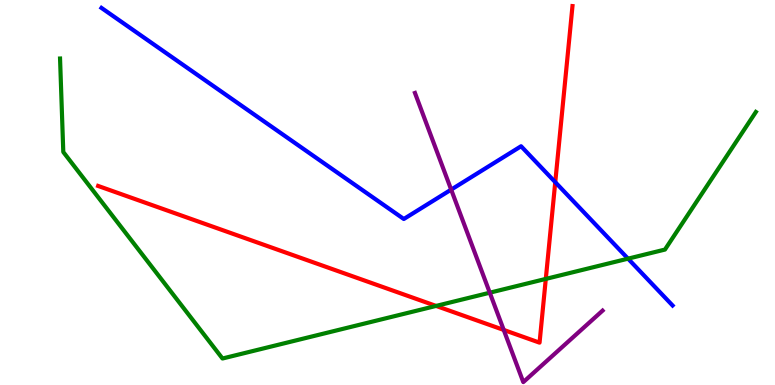[{'lines': ['blue', 'red'], 'intersections': [{'x': 7.16, 'y': 5.27}]}, {'lines': ['green', 'red'], 'intersections': [{'x': 5.63, 'y': 2.05}, {'x': 7.04, 'y': 2.76}]}, {'lines': ['purple', 'red'], 'intersections': [{'x': 6.5, 'y': 1.43}]}, {'lines': ['blue', 'green'], 'intersections': [{'x': 8.1, 'y': 3.28}]}, {'lines': ['blue', 'purple'], 'intersections': [{'x': 5.82, 'y': 5.07}]}, {'lines': ['green', 'purple'], 'intersections': [{'x': 6.32, 'y': 2.4}]}]